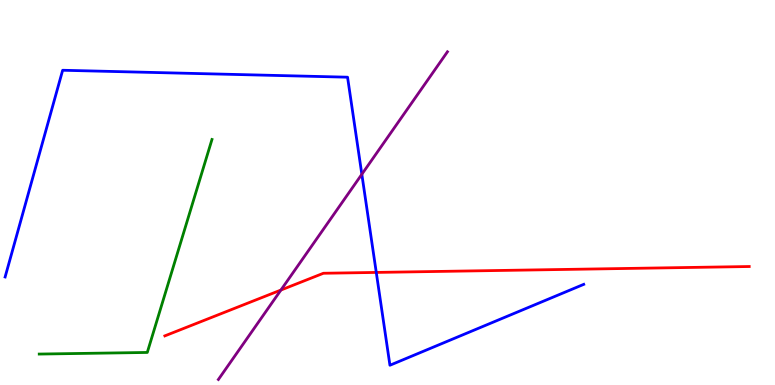[{'lines': ['blue', 'red'], 'intersections': [{'x': 4.86, 'y': 2.92}]}, {'lines': ['green', 'red'], 'intersections': []}, {'lines': ['purple', 'red'], 'intersections': [{'x': 3.62, 'y': 2.47}]}, {'lines': ['blue', 'green'], 'intersections': []}, {'lines': ['blue', 'purple'], 'intersections': [{'x': 4.67, 'y': 5.47}]}, {'lines': ['green', 'purple'], 'intersections': []}]